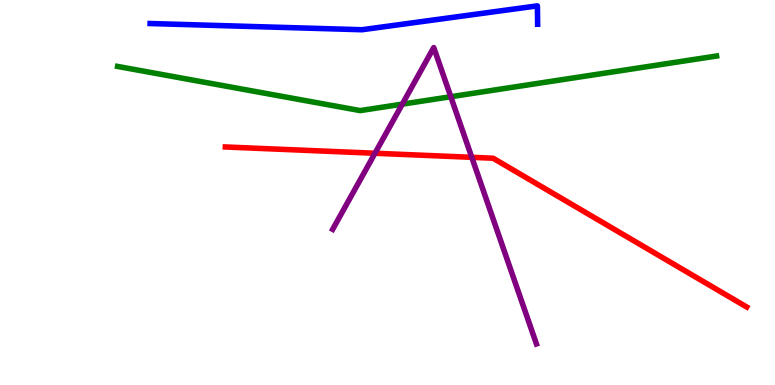[{'lines': ['blue', 'red'], 'intersections': []}, {'lines': ['green', 'red'], 'intersections': []}, {'lines': ['purple', 'red'], 'intersections': [{'x': 4.84, 'y': 6.02}, {'x': 6.09, 'y': 5.91}]}, {'lines': ['blue', 'green'], 'intersections': []}, {'lines': ['blue', 'purple'], 'intersections': []}, {'lines': ['green', 'purple'], 'intersections': [{'x': 5.19, 'y': 7.29}, {'x': 5.82, 'y': 7.49}]}]